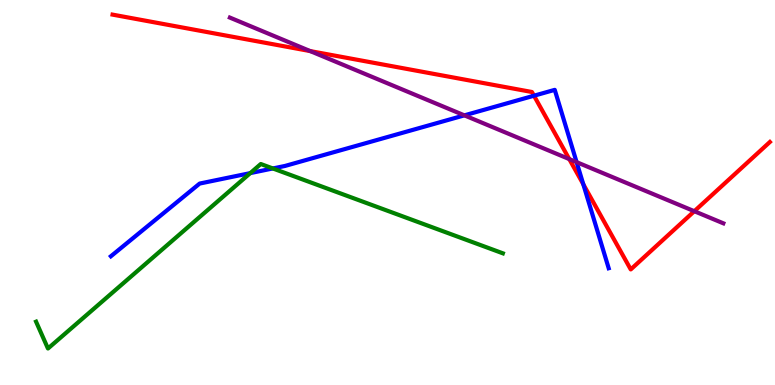[{'lines': ['blue', 'red'], 'intersections': [{'x': 6.89, 'y': 7.51}, {'x': 7.53, 'y': 5.21}]}, {'lines': ['green', 'red'], 'intersections': []}, {'lines': ['purple', 'red'], 'intersections': [{'x': 4.0, 'y': 8.67}, {'x': 7.35, 'y': 5.87}, {'x': 8.96, 'y': 4.51}]}, {'lines': ['blue', 'green'], 'intersections': [{'x': 3.23, 'y': 5.5}, {'x': 3.52, 'y': 5.62}]}, {'lines': ['blue', 'purple'], 'intersections': [{'x': 5.99, 'y': 7.0}, {'x': 7.44, 'y': 5.79}]}, {'lines': ['green', 'purple'], 'intersections': []}]